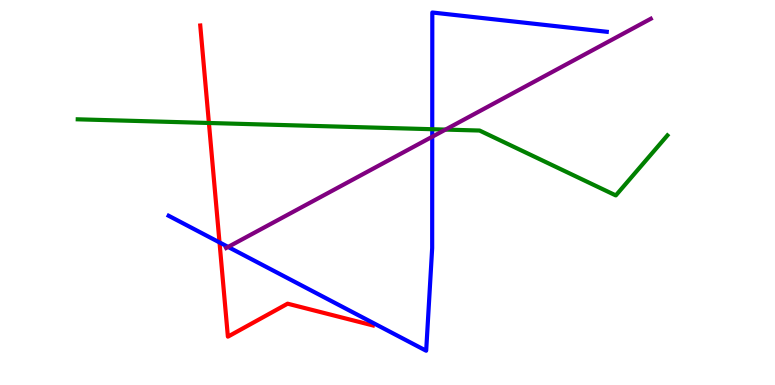[{'lines': ['blue', 'red'], 'intersections': [{'x': 2.83, 'y': 3.7}]}, {'lines': ['green', 'red'], 'intersections': [{'x': 2.7, 'y': 6.81}]}, {'lines': ['purple', 'red'], 'intersections': []}, {'lines': ['blue', 'green'], 'intersections': [{'x': 5.58, 'y': 6.64}]}, {'lines': ['blue', 'purple'], 'intersections': [{'x': 2.94, 'y': 3.59}, {'x': 5.58, 'y': 6.45}]}, {'lines': ['green', 'purple'], 'intersections': [{'x': 5.75, 'y': 6.63}]}]